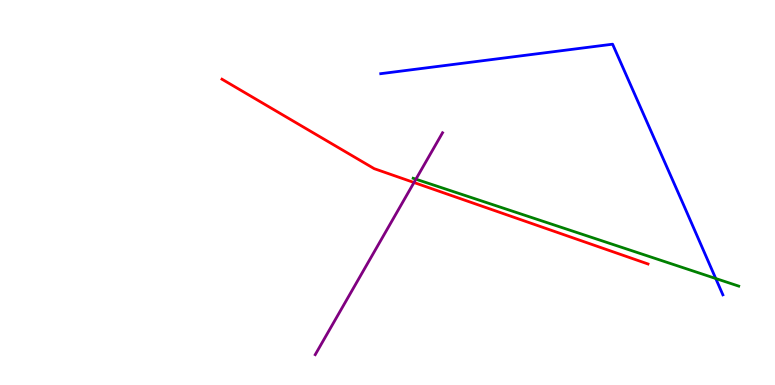[{'lines': ['blue', 'red'], 'intersections': []}, {'lines': ['green', 'red'], 'intersections': []}, {'lines': ['purple', 'red'], 'intersections': [{'x': 5.34, 'y': 5.26}]}, {'lines': ['blue', 'green'], 'intersections': [{'x': 9.24, 'y': 2.77}]}, {'lines': ['blue', 'purple'], 'intersections': []}, {'lines': ['green', 'purple'], 'intersections': [{'x': 5.37, 'y': 5.35}]}]